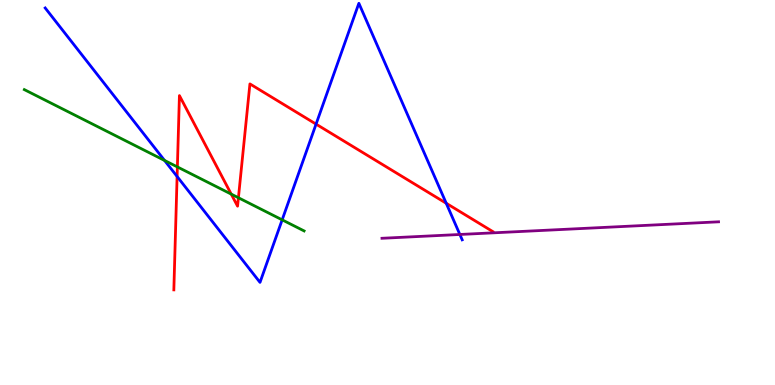[{'lines': ['blue', 'red'], 'intersections': [{'x': 2.29, 'y': 5.42}, {'x': 4.08, 'y': 6.78}, {'x': 5.76, 'y': 4.72}]}, {'lines': ['green', 'red'], 'intersections': [{'x': 2.29, 'y': 5.66}, {'x': 2.98, 'y': 4.96}, {'x': 3.08, 'y': 4.86}]}, {'lines': ['purple', 'red'], 'intersections': []}, {'lines': ['blue', 'green'], 'intersections': [{'x': 2.12, 'y': 5.83}, {'x': 3.64, 'y': 4.29}]}, {'lines': ['blue', 'purple'], 'intersections': [{'x': 5.93, 'y': 3.91}]}, {'lines': ['green', 'purple'], 'intersections': []}]